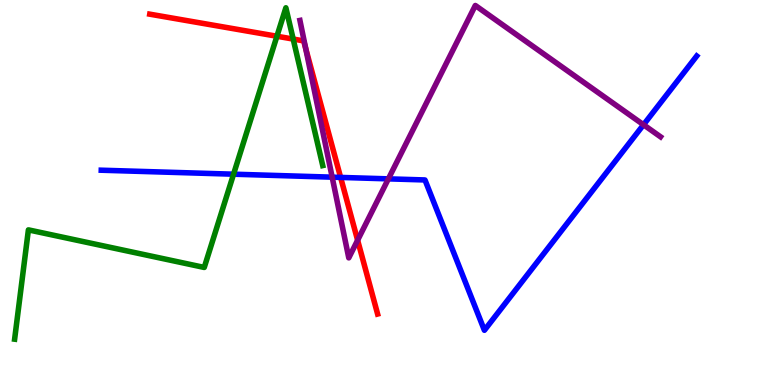[{'lines': ['blue', 'red'], 'intersections': [{'x': 4.4, 'y': 5.39}]}, {'lines': ['green', 'red'], 'intersections': [{'x': 3.57, 'y': 9.06}, {'x': 3.78, 'y': 8.99}]}, {'lines': ['purple', 'red'], 'intersections': [{'x': 3.94, 'y': 8.74}, {'x': 4.61, 'y': 3.76}]}, {'lines': ['blue', 'green'], 'intersections': [{'x': 3.01, 'y': 5.48}]}, {'lines': ['blue', 'purple'], 'intersections': [{'x': 4.29, 'y': 5.4}, {'x': 5.01, 'y': 5.35}, {'x': 8.3, 'y': 6.76}]}, {'lines': ['green', 'purple'], 'intersections': []}]